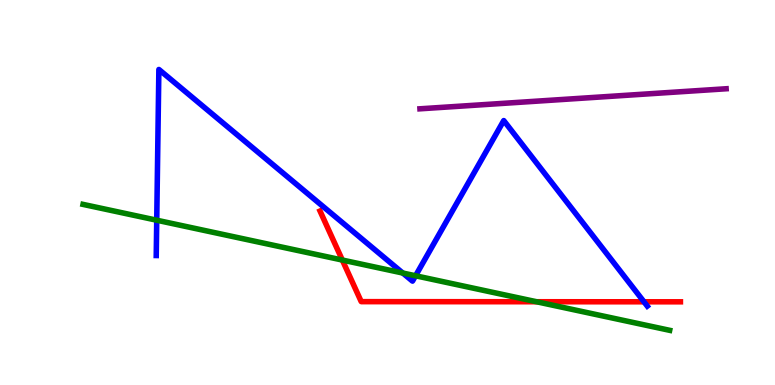[{'lines': ['blue', 'red'], 'intersections': [{'x': 8.31, 'y': 2.16}]}, {'lines': ['green', 'red'], 'intersections': [{'x': 4.42, 'y': 3.25}, {'x': 6.92, 'y': 2.16}]}, {'lines': ['purple', 'red'], 'intersections': []}, {'lines': ['blue', 'green'], 'intersections': [{'x': 2.02, 'y': 4.28}, {'x': 5.2, 'y': 2.91}, {'x': 5.36, 'y': 2.84}]}, {'lines': ['blue', 'purple'], 'intersections': []}, {'lines': ['green', 'purple'], 'intersections': []}]